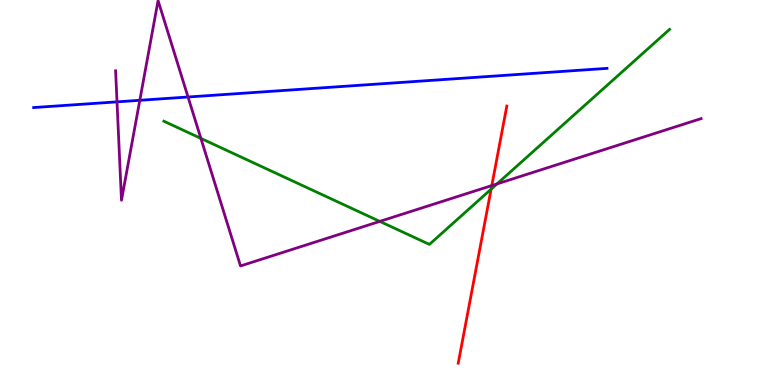[{'lines': ['blue', 'red'], 'intersections': []}, {'lines': ['green', 'red'], 'intersections': [{'x': 6.34, 'y': 5.09}]}, {'lines': ['purple', 'red'], 'intersections': [{'x': 6.35, 'y': 5.18}]}, {'lines': ['blue', 'green'], 'intersections': []}, {'lines': ['blue', 'purple'], 'intersections': [{'x': 1.51, 'y': 7.35}, {'x': 1.8, 'y': 7.39}, {'x': 2.43, 'y': 7.48}]}, {'lines': ['green', 'purple'], 'intersections': [{'x': 2.59, 'y': 6.41}, {'x': 4.9, 'y': 4.25}, {'x': 6.41, 'y': 5.22}]}]